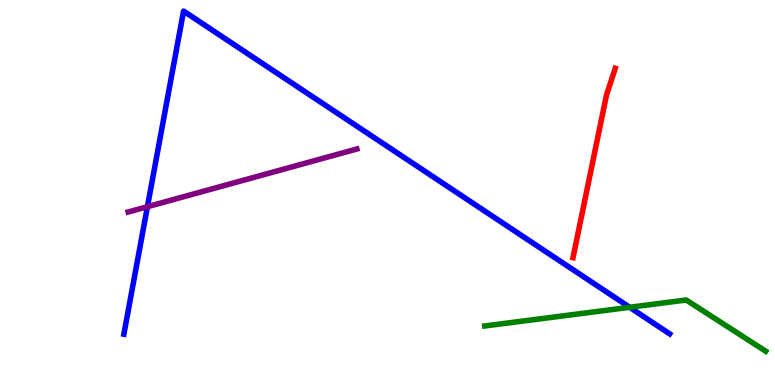[{'lines': ['blue', 'red'], 'intersections': []}, {'lines': ['green', 'red'], 'intersections': []}, {'lines': ['purple', 'red'], 'intersections': []}, {'lines': ['blue', 'green'], 'intersections': [{'x': 8.12, 'y': 2.02}]}, {'lines': ['blue', 'purple'], 'intersections': [{'x': 1.9, 'y': 4.63}]}, {'lines': ['green', 'purple'], 'intersections': []}]